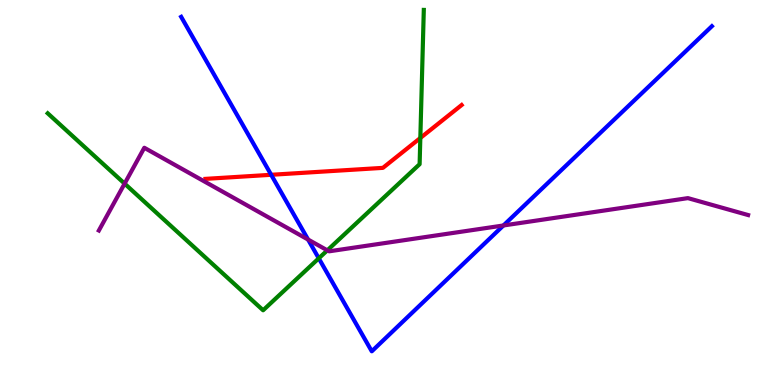[{'lines': ['blue', 'red'], 'intersections': [{'x': 3.5, 'y': 5.46}]}, {'lines': ['green', 'red'], 'intersections': [{'x': 5.42, 'y': 6.42}]}, {'lines': ['purple', 'red'], 'intersections': []}, {'lines': ['blue', 'green'], 'intersections': [{'x': 4.11, 'y': 3.29}]}, {'lines': ['blue', 'purple'], 'intersections': [{'x': 3.98, 'y': 3.78}, {'x': 6.5, 'y': 4.14}]}, {'lines': ['green', 'purple'], 'intersections': [{'x': 1.61, 'y': 5.23}, {'x': 4.22, 'y': 3.5}]}]